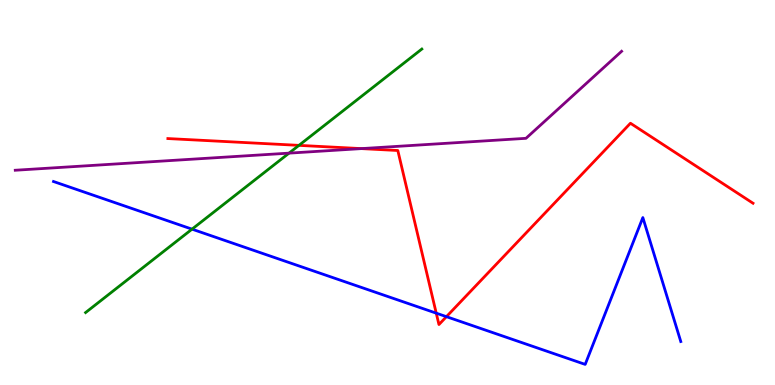[{'lines': ['blue', 'red'], 'intersections': [{'x': 5.63, 'y': 1.87}, {'x': 5.76, 'y': 1.77}]}, {'lines': ['green', 'red'], 'intersections': [{'x': 3.86, 'y': 6.22}]}, {'lines': ['purple', 'red'], 'intersections': [{'x': 4.66, 'y': 6.14}]}, {'lines': ['blue', 'green'], 'intersections': [{'x': 2.48, 'y': 4.05}]}, {'lines': ['blue', 'purple'], 'intersections': []}, {'lines': ['green', 'purple'], 'intersections': [{'x': 3.73, 'y': 6.02}]}]